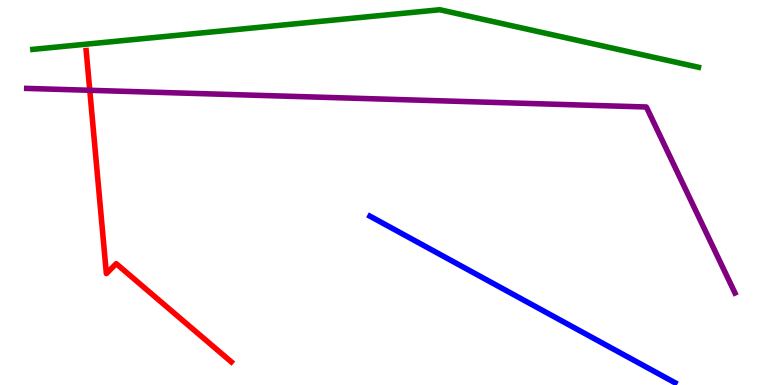[{'lines': ['blue', 'red'], 'intersections': []}, {'lines': ['green', 'red'], 'intersections': []}, {'lines': ['purple', 'red'], 'intersections': [{'x': 1.16, 'y': 7.65}]}, {'lines': ['blue', 'green'], 'intersections': []}, {'lines': ['blue', 'purple'], 'intersections': []}, {'lines': ['green', 'purple'], 'intersections': []}]